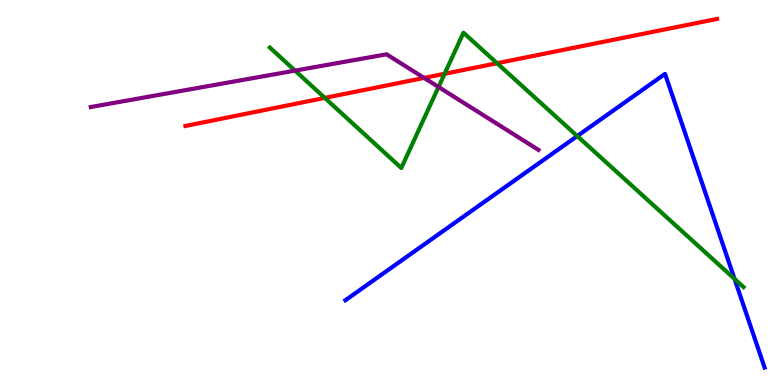[{'lines': ['blue', 'red'], 'intersections': []}, {'lines': ['green', 'red'], 'intersections': [{'x': 4.19, 'y': 7.46}, {'x': 5.74, 'y': 8.08}, {'x': 6.41, 'y': 8.36}]}, {'lines': ['purple', 'red'], 'intersections': [{'x': 5.47, 'y': 7.98}]}, {'lines': ['blue', 'green'], 'intersections': [{'x': 7.45, 'y': 6.47}, {'x': 9.48, 'y': 2.76}]}, {'lines': ['blue', 'purple'], 'intersections': []}, {'lines': ['green', 'purple'], 'intersections': [{'x': 3.81, 'y': 8.17}, {'x': 5.66, 'y': 7.74}]}]